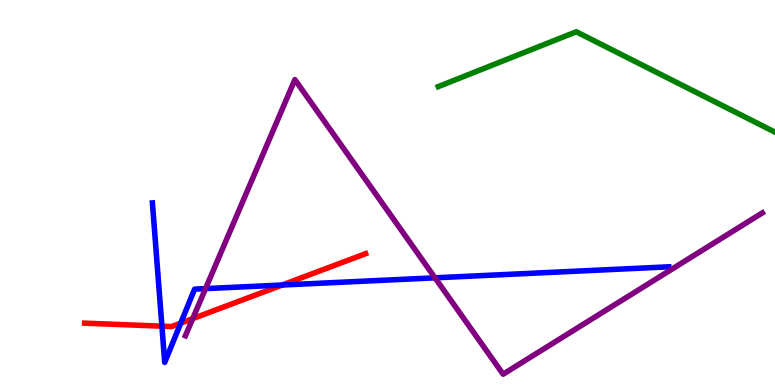[{'lines': ['blue', 'red'], 'intersections': [{'x': 2.09, 'y': 1.53}, {'x': 2.33, 'y': 1.61}, {'x': 3.64, 'y': 2.6}]}, {'lines': ['green', 'red'], 'intersections': []}, {'lines': ['purple', 'red'], 'intersections': [{'x': 2.49, 'y': 1.72}]}, {'lines': ['blue', 'green'], 'intersections': []}, {'lines': ['blue', 'purple'], 'intersections': [{'x': 2.65, 'y': 2.5}, {'x': 5.61, 'y': 2.78}]}, {'lines': ['green', 'purple'], 'intersections': []}]